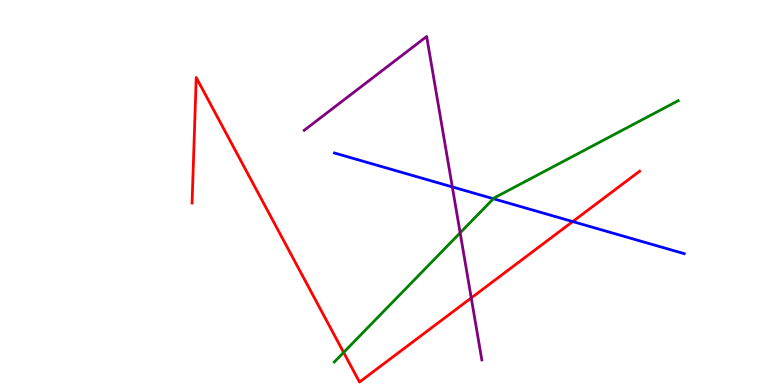[{'lines': ['blue', 'red'], 'intersections': [{'x': 7.39, 'y': 4.25}]}, {'lines': ['green', 'red'], 'intersections': [{'x': 4.43, 'y': 0.846}]}, {'lines': ['purple', 'red'], 'intersections': [{'x': 6.08, 'y': 2.26}]}, {'lines': ['blue', 'green'], 'intersections': [{'x': 6.37, 'y': 4.84}]}, {'lines': ['blue', 'purple'], 'intersections': [{'x': 5.84, 'y': 5.15}]}, {'lines': ['green', 'purple'], 'intersections': [{'x': 5.94, 'y': 3.95}]}]